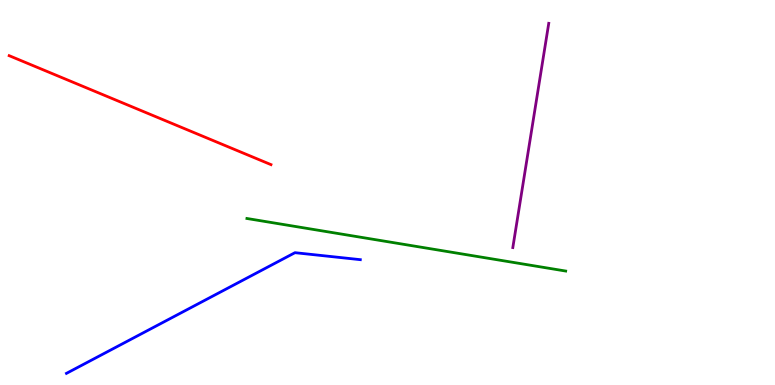[{'lines': ['blue', 'red'], 'intersections': []}, {'lines': ['green', 'red'], 'intersections': []}, {'lines': ['purple', 'red'], 'intersections': []}, {'lines': ['blue', 'green'], 'intersections': []}, {'lines': ['blue', 'purple'], 'intersections': []}, {'lines': ['green', 'purple'], 'intersections': []}]